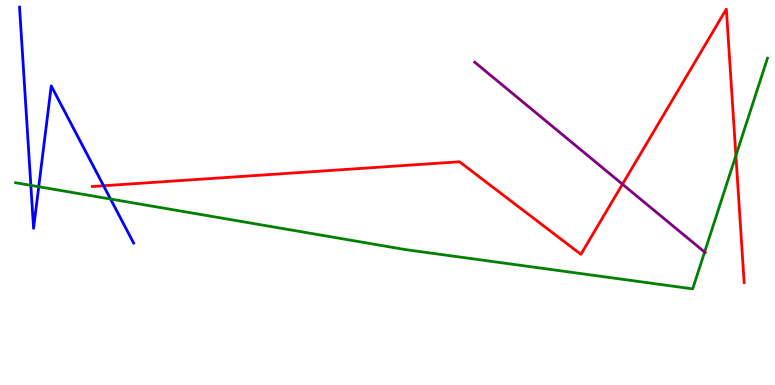[{'lines': ['blue', 'red'], 'intersections': [{'x': 1.34, 'y': 5.18}]}, {'lines': ['green', 'red'], 'intersections': [{'x': 9.5, 'y': 5.96}]}, {'lines': ['purple', 'red'], 'intersections': [{'x': 8.03, 'y': 5.21}]}, {'lines': ['blue', 'green'], 'intersections': [{'x': 0.398, 'y': 5.19}, {'x': 0.5, 'y': 5.15}, {'x': 1.43, 'y': 4.83}]}, {'lines': ['blue', 'purple'], 'intersections': []}, {'lines': ['green', 'purple'], 'intersections': [{'x': 9.09, 'y': 3.45}]}]